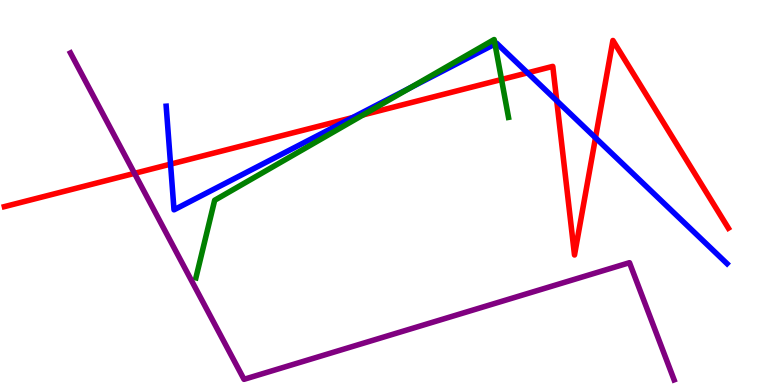[{'lines': ['blue', 'red'], 'intersections': [{'x': 2.2, 'y': 5.74}, {'x': 4.55, 'y': 6.95}, {'x': 6.81, 'y': 8.11}, {'x': 7.18, 'y': 7.38}, {'x': 7.68, 'y': 6.42}]}, {'lines': ['green', 'red'], 'intersections': [{'x': 4.69, 'y': 7.02}, {'x': 6.47, 'y': 7.94}]}, {'lines': ['purple', 'red'], 'intersections': [{'x': 1.74, 'y': 5.5}]}, {'lines': ['blue', 'green'], 'intersections': [{'x': 5.29, 'y': 7.72}, {'x': 6.39, 'y': 8.86}]}, {'lines': ['blue', 'purple'], 'intersections': []}, {'lines': ['green', 'purple'], 'intersections': []}]